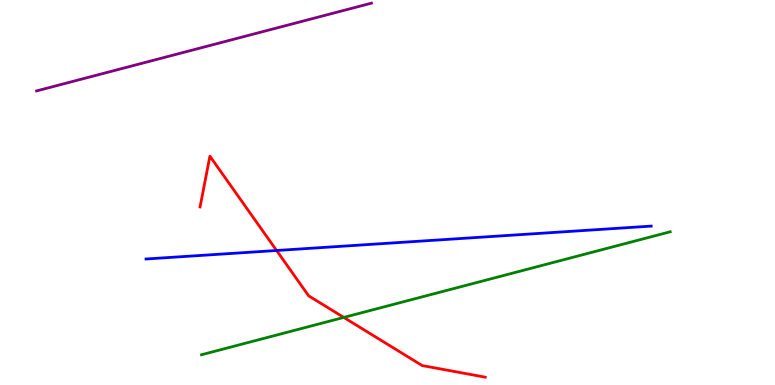[{'lines': ['blue', 'red'], 'intersections': [{'x': 3.57, 'y': 3.49}]}, {'lines': ['green', 'red'], 'intersections': [{'x': 4.44, 'y': 1.76}]}, {'lines': ['purple', 'red'], 'intersections': []}, {'lines': ['blue', 'green'], 'intersections': []}, {'lines': ['blue', 'purple'], 'intersections': []}, {'lines': ['green', 'purple'], 'intersections': []}]